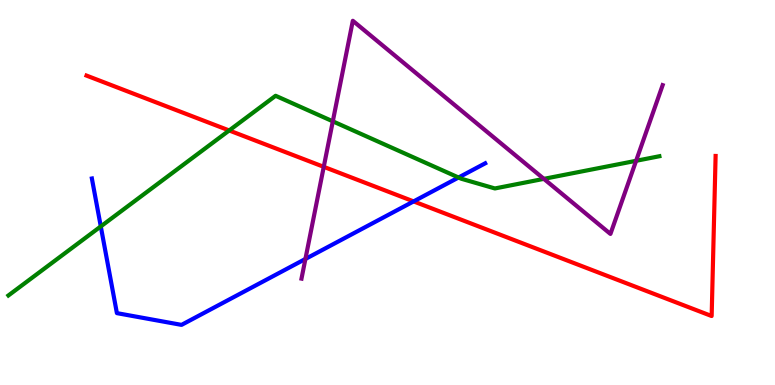[{'lines': ['blue', 'red'], 'intersections': [{'x': 5.34, 'y': 4.77}]}, {'lines': ['green', 'red'], 'intersections': [{'x': 2.96, 'y': 6.61}]}, {'lines': ['purple', 'red'], 'intersections': [{'x': 4.18, 'y': 5.67}]}, {'lines': ['blue', 'green'], 'intersections': [{'x': 1.3, 'y': 4.12}, {'x': 5.92, 'y': 5.39}]}, {'lines': ['blue', 'purple'], 'intersections': [{'x': 3.94, 'y': 3.27}]}, {'lines': ['green', 'purple'], 'intersections': [{'x': 4.29, 'y': 6.85}, {'x': 7.02, 'y': 5.35}, {'x': 8.21, 'y': 5.82}]}]